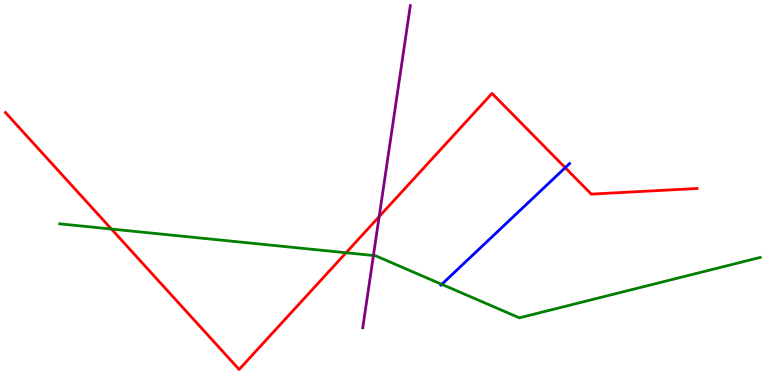[{'lines': ['blue', 'red'], 'intersections': [{'x': 7.29, 'y': 5.64}]}, {'lines': ['green', 'red'], 'intersections': [{'x': 1.44, 'y': 4.05}, {'x': 4.47, 'y': 3.44}]}, {'lines': ['purple', 'red'], 'intersections': [{'x': 4.89, 'y': 4.37}]}, {'lines': ['blue', 'green'], 'intersections': [{'x': 5.7, 'y': 2.61}]}, {'lines': ['blue', 'purple'], 'intersections': []}, {'lines': ['green', 'purple'], 'intersections': [{'x': 4.82, 'y': 3.36}]}]